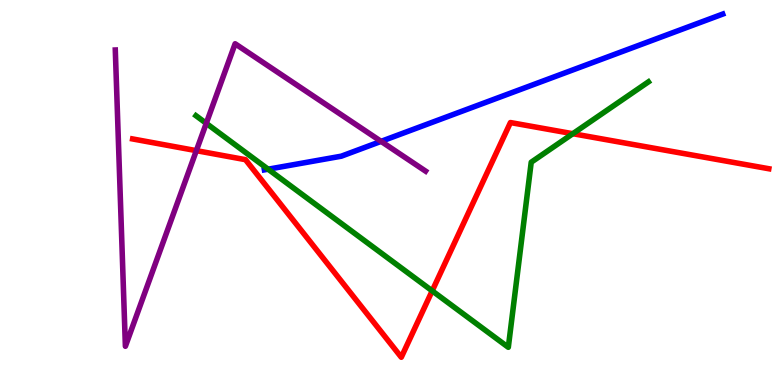[{'lines': ['blue', 'red'], 'intersections': []}, {'lines': ['green', 'red'], 'intersections': [{'x': 5.58, 'y': 2.45}, {'x': 7.39, 'y': 6.53}]}, {'lines': ['purple', 'red'], 'intersections': [{'x': 2.53, 'y': 6.09}]}, {'lines': ['blue', 'green'], 'intersections': [{'x': 3.46, 'y': 5.61}]}, {'lines': ['blue', 'purple'], 'intersections': [{'x': 4.92, 'y': 6.33}]}, {'lines': ['green', 'purple'], 'intersections': [{'x': 2.66, 'y': 6.8}]}]